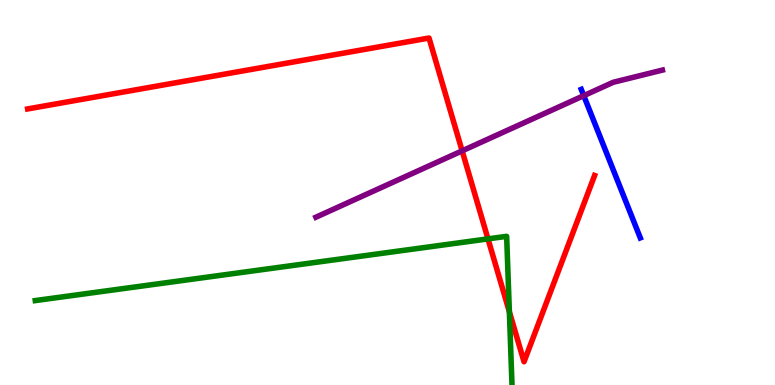[{'lines': ['blue', 'red'], 'intersections': []}, {'lines': ['green', 'red'], 'intersections': [{'x': 6.3, 'y': 3.8}, {'x': 6.57, 'y': 1.9}]}, {'lines': ['purple', 'red'], 'intersections': [{'x': 5.96, 'y': 6.08}]}, {'lines': ['blue', 'green'], 'intersections': []}, {'lines': ['blue', 'purple'], 'intersections': [{'x': 7.53, 'y': 7.52}]}, {'lines': ['green', 'purple'], 'intersections': []}]